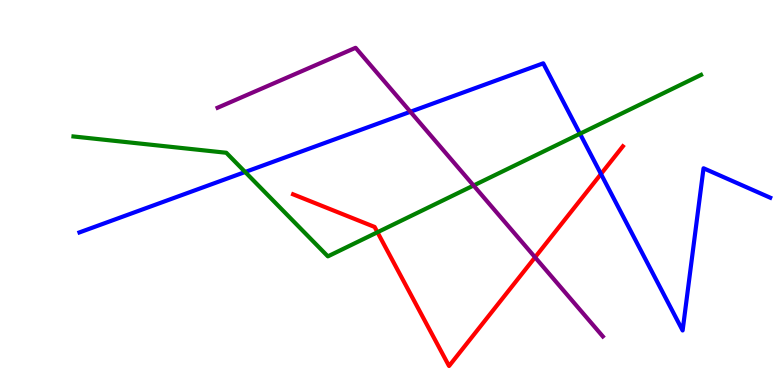[{'lines': ['blue', 'red'], 'intersections': [{'x': 7.75, 'y': 5.48}]}, {'lines': ['green', 'red'], 'intersections': [{'x': 4.87, 'y': 3.97}]}, {'lines': ['purple', 'red'], 'intersections': [{'x': 6.9, 'y': 3.32}]}, {'lines': ['blue', 'green'], 'intersections': [{'x': 3.16, 'y': 5.53}, {'x': 7.48, 'y': 6.53}]}, {'lines': ['blue', 'purple'], 'intersections': [{'x': 5.3, 'y': 7.1}]}, {'lines': ['green', 'purple'], 'intersections': [{'x': 6.11, 'y': 5.18}]}]